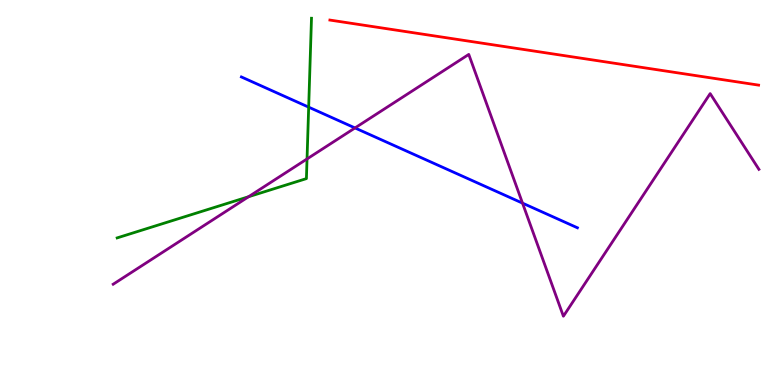[{'lines': ['blue', 'red'], 'intersections': []}, {'lines': ['green', 'red'], 'intersections': []}, {'lines': ['purple', 'red'], 'intersections': []}, {'lines': ['blue', 'green'], 'intersections': [{'x': 3.98, 'y': 7.22}]}, {'lines': ['blue', 'purple'], 'intersections': [{'x': 4.58, 'y': 6.68}, {'x': 6.74, 'y': 4.72}]}, {'lines': ['green', 'purple'], 'intersections': [{'x': 3.21, 'y': 4.89}, {'x': 3.96, 'y': 5.87}]}]